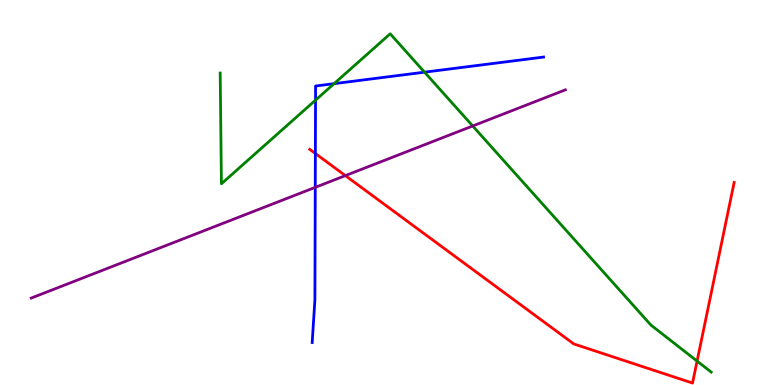[{'lines': ['blue', 'red'], 'intersections': [{'x': 4.07, 'y': 6.01}]}, {'lines': ['green', 'red'], 'intersections': [{'x': 8.99, 'y': 0.621}]}, {'lines': ['purple', 'red'], 'intersections': [{'x': 4.46, 'y': 5.44}]}, {'lines': ['blue', 'green'], 'intersections': [{'x': 4.07, 'y': 7.4}, {'x': 4.31, 'y': 7.83}, {'x': 5.48, 'y': 8.13}]}, {'lines': ['blue', 'purple'], 'intersections': [{'x': 4.07, 'y': 5.13}]}, {'lines': ['green', 'purple'], 'intersections': [{'x': 6.1, 'y': 6.73}]}]